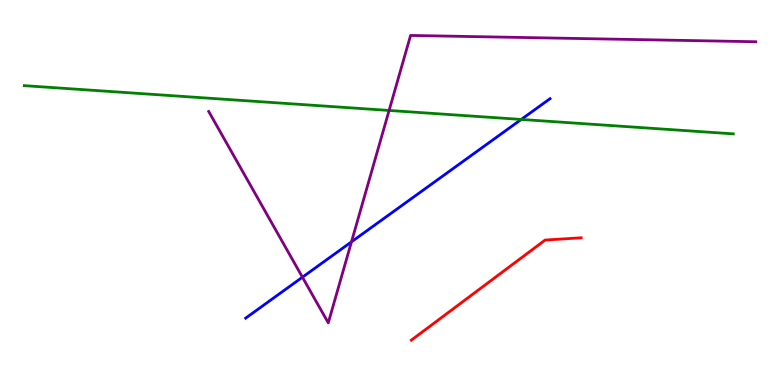[{'lines': ['blue', 'red'], 'intersections': []}, {'lines': ['green', 'red'], 'intersections': []}, {'lines': ['purple', 'red'], 'intersections': []}, {'lines': ['blue', 'green'], 'intersections': [{'x': 6.73, 'y': 6.9}]}, {'lines': ['blue', 'purple'], 'intersections': [{'x': 3.9, 'y': 2.8}, {'x': 4.54, 'y': 3.72}]}, {'lines': ['green', 'purple'], 'intersections': [{'x': 5.02, 'y': 7.13}]}]